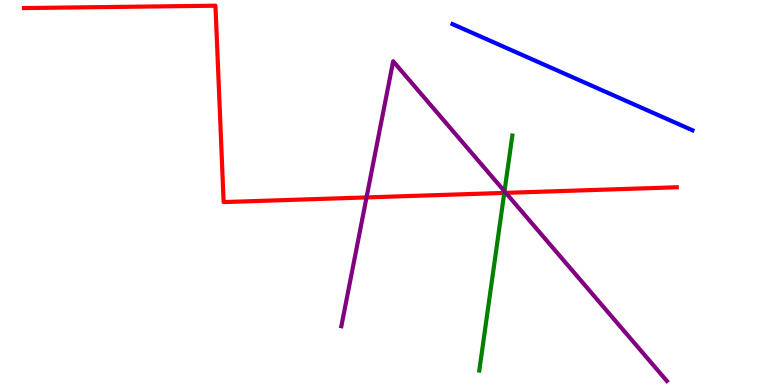[{'lines': ['blue', 'red'], 'intersections': []}, {'lines': ['green', 'red'], 'intersections': [{'x': 6.51, 'y': 4.99}]}, {'lines': ['purple', 'red'], 'intersections': [{'x': 4.73, 'y': 4.87}, {'x': 6.53, 'y': 4.99}]}, {'lines': ['blue', 'green'], 'intersections': []}, {'lines': ['blue', 'purple'], 'intersections': []}, {'lines': ['green', 'purple'], 'intersections': [{'x': 6.51, 'y': 5.03}]}]